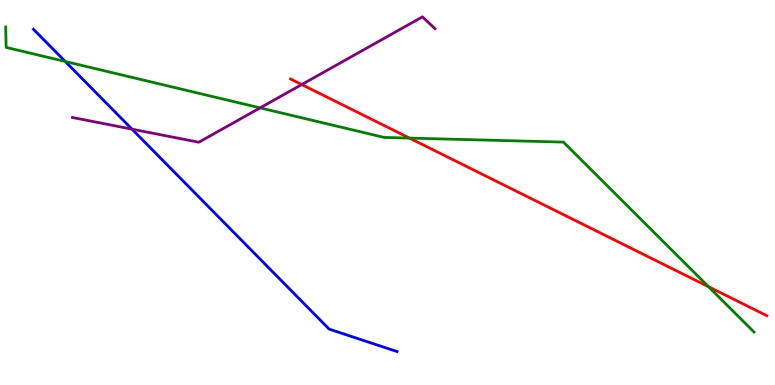[{'lines': ['blue', 'red'], 'intersections': []}, {'lines': ['green', 'red'], 'intersections': [{'x': 5.28, 'y': 6.41}, {'x': 9.14, 'y': 2.55}]}, {'lines': ['purple', 'red'], 'intersections': [{'x': 3.89, 'y': 7.8}]}, {'lines': ['blue', 'green'], 'intersections': [{'x': 0.842, 'y': 8.4}]}, {'lines': ['blue', 'purple'], 'intersections': [{'x': 1.7, 'y': 6.65}]}, {'lines': ['green', 'purple'], 'intersections': [{'x': 3.36, 'y': 7.2}]}]